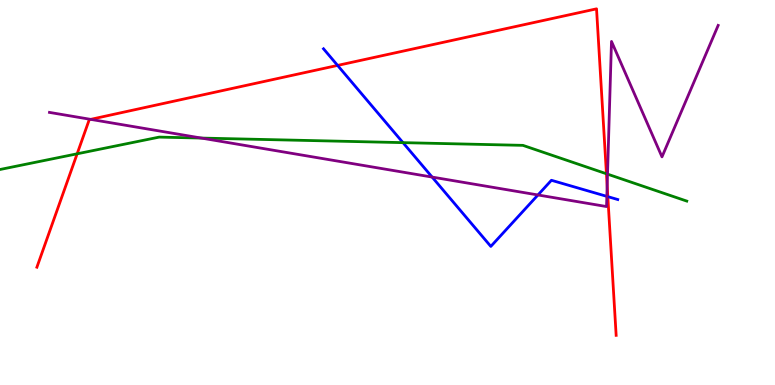[{'lines': ['blue', 'red'], 'intersections': [{'x': 4.36, 'y': 8.3}, {'x': 7.84, 'y': 4.89}]}, {'lines': ['green', 'red'], 'intersections': [{'x': 0.995, 'y': 6.01}, {'x': 7.83, 'y': 5.49}]}, {'lines': ['purple', 'red'], 'intersections': [{'x': 1.17, 'y': 6.9}, {'x': 7.83, 'y': 5.18}]}, {'lines': ['blue', 'green'], 'intersections': [{'x': 5.2, 'y': 6.3}]}, {'lines': ['blue', 'purple'], 'intersections': [{'x': 5.58, 'y': 5.4}, {'x': 6.94, 'y': 4.94}, {'x': 7.83, 'y': 4.9}]}, {'lines': ['green', 'purple'], 'intersections': [{'x': 2.6, 'y': 6.41}, {'x': 7.84, 'y': 5.48}]}]